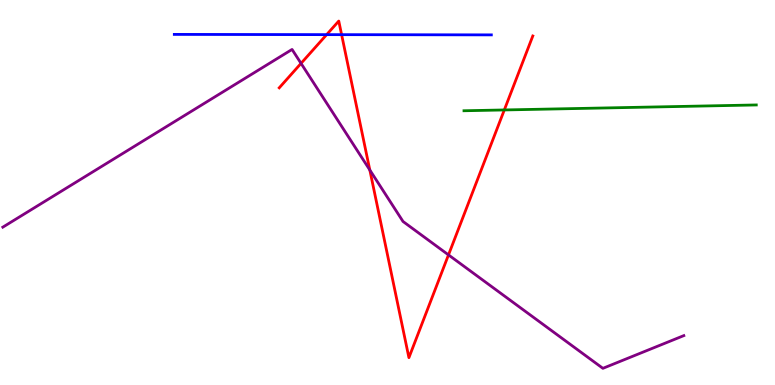[{'lines': ['blue', 'red'], 'intersections': [{'x': 4.21, 'y': 9.1}, {'x': 4.41, 'y': 9.1}]}, {'lines': ['green', 'red'], 'intersections': [{'x': 6.51, 'y': 7.14}]}, {'lines': ['purple', 'red'], 'intersections': [{'x': 3.88, 'y': 8.35}, {'x': 4.77, 'y': 5.58}, {'x': 5.79, 'y': 3.38}]}, {'lines': ['blue', 'green'], 'intersections': []}, {'lines': ['blue', 'purple'], 'intersections': []}, {'lines': ['green', 'purple'], 'intersections': []}]